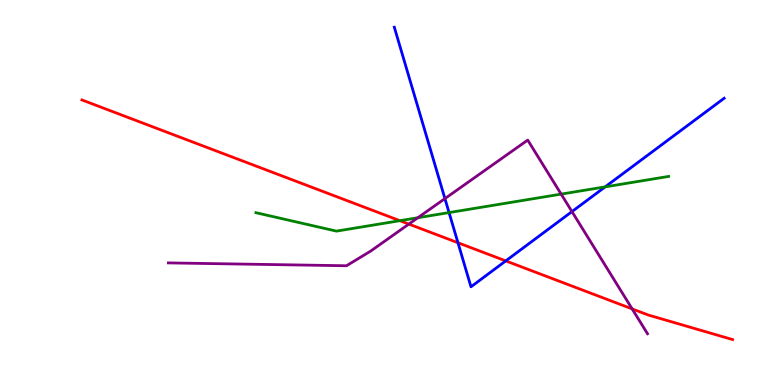[{'lines': ['blue', 'red'], 'intersections': [{'x': 5.91, 'y': 3.69}, {'x': 6.53, 'y': 3.22}]}, {'lines': ['green', 'red'], 'intersections': [{'x': 5.16, 'y': 4.27}]}, {'lines': ['purple', 'red'], 'intersections': [{'x': 5.28, 'y': 4.18}, {'x': 8.16, 'y': 1.98}]}, {'lines': ['blue', 'green'], 'intersections': [{'x': 5.79, 'y': 4.48}, {'x': 7.81, 'y': 5.15}]}, {'lines': ['blue', 'purple'], 'intersections': [{'x': 5.74, 'y': 4.84}, {'x': 7.38, 'y': 4.5}]}, {'lines': ['green', 'purple'], 'intersections': [{'x': 5.39, 'y': 4.34}, {'x': 7.24, 'y': 4.96}]}]